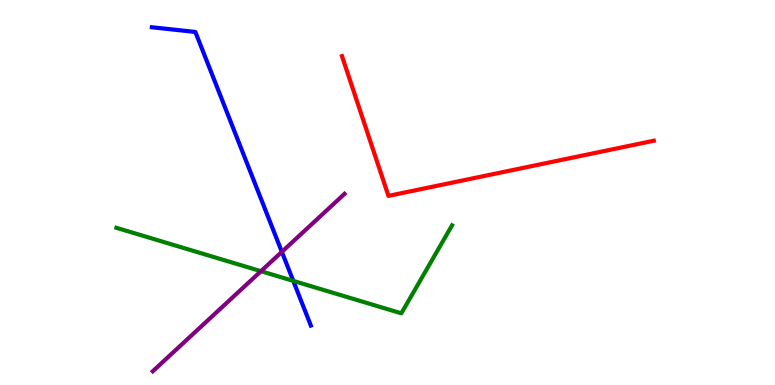[{'lines': ['blue', 'red'], 'intersections': []}, {'lines': ['green', 'red'], 'intersections': []}, {'lines': ['purple', 'red'], 'intersections': []}, {'lines': ['blue', 'green'], 'intersections': [{'x': 3.78, 'y': 2.7}]}, {'lines': ['blue', 'purple'], 'intersections': [{'x': 3.64, 'y': 3.46}]}, {'lines': ['green', 'purple'], 'intersections': [{'x': 3.37, 'y': 2.96}]}]